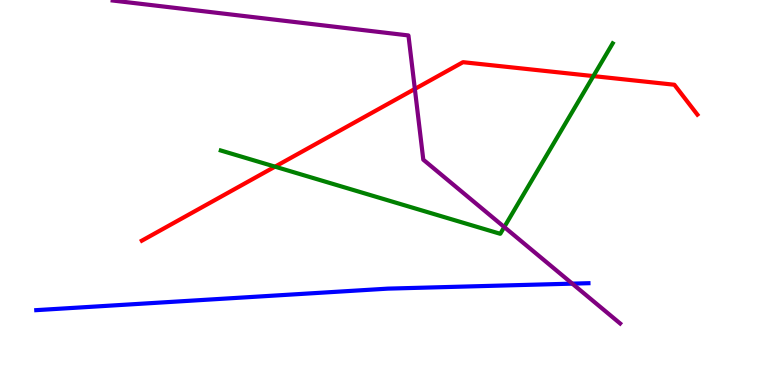[{'lines': ['blue', 'red'], 'intersections': []}, {'lines': ['green', 'red'], 'intersections': [{'x': 3.55, 'y': 5.67}, {'x': 7.66, 'y': 8.02}]}, {'lines': ['purple', 'red'], 'intersections': [{'x': 5.35, 'y': 7.69}]}, {'lines': ['blue', 'green'], 'intersections': []}, {'lines': ['blue', 'purple'], 'intersections': [{'x': 7.38, 'y': 2.63}]}, {'lines': ['green', 'purple'], 'intersections': [{'x': 6.51, 'y': 4.1}]}]